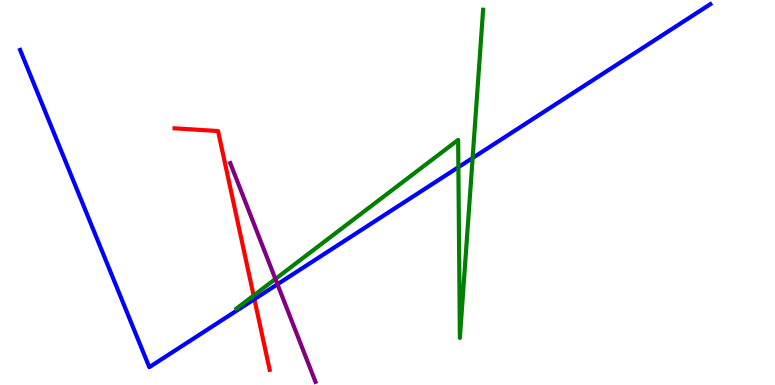[{'lines': ['blue', 'red'], 'intersections': [{'x': 3.28, 'y': 2.23}]}, {'lines': ['green', 'red'], 'intersections': [{'x': 3.27, 'y': 2.32}]}, {'lines': ['purple', 'red'], 'intersections': []}, {'lines': ['blue', 'green'], 'intersections': [{'x': 5.91, 'y': 5.66}, {'x': 6.1, 'y': 5.9}]}, {'lines': ['blue', 'purple'], 'intersections': [{'x': 3.58, 'y': 2.62}]}, {'lines': ['green', 'purple'], 'intersections': [{'x': 3.55, 'y': 2.75}]}]